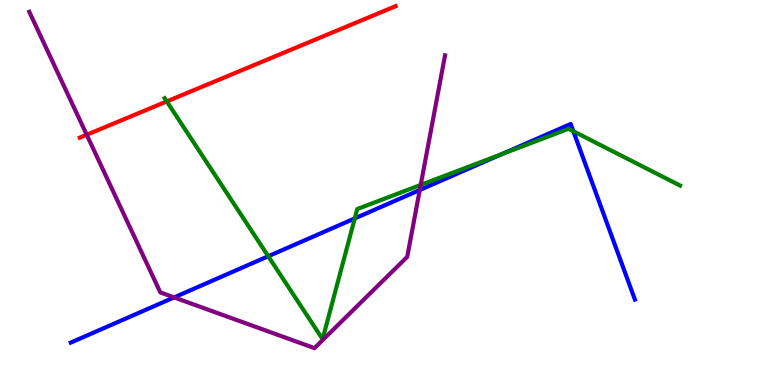[{'lines': ['blue', 'red'], 'intersections': []}, {'lines': ['green', 'red'], 'intersections': [{'x': 2.15, 'y': 7.37}]}, {'lines': ['purple', 'red'], 'intersections': [{'x': 1.12, 'y': 6.5}]}, {'lines': ['blue', 'green'], 'intersections': [{'x': 3.46, 'y': 3.34}, {'x': 4.58, 'y': 4.33}, {'x': 6.47, 'y': 6.0}, {'x': 7.4, 'y': 6.59}]}, {'lines': ['blue', 'purple'], 'intersections': [{'x': 2.25, 'y': 2.28}, {'x': 5.42, 'y': 5.07}]}, {'lines': ['green', 'purple'], 'intersections': [{'x': 5.43, 'y': 5.2}]}]